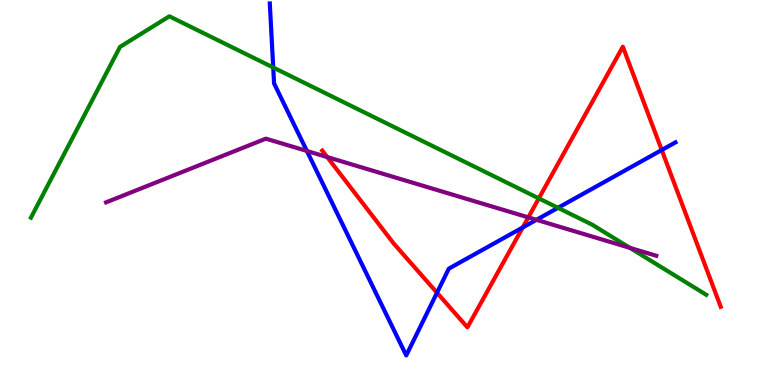[{'lines': ['blue', 'red'], 'intersections': [{'x': 5.64, 'y': 2.4}, {'x': 6.74, 'y': 4.09}, {'x': 8.54, 'y': 6.1}]}, {'lines': ['green', 'red'], 'intersections': [{'x': 6.95, 'y': 4.85}]}, {'lines': ['purple', 'red'], 'intersections': [{'x': 4.22, 'y': 5.92}, {'x': 6.82, 'y': 4.35}]}, {'lines': ['blue', 'green'], 'intersections': [{'x': 3.53, 'y': 8.25}, {'x': 7.2, 'y': 4.6}]}, {'lines': ['blue', 'purple'], 'intersections': [{'x': 3.96, 'y': 6.08}, {'x': 6.92, 'y': 4.29}]}, {'lines': ['green', 'purple'], 'intersections': [{'x': 8.13, 'y': 3.56}]}]